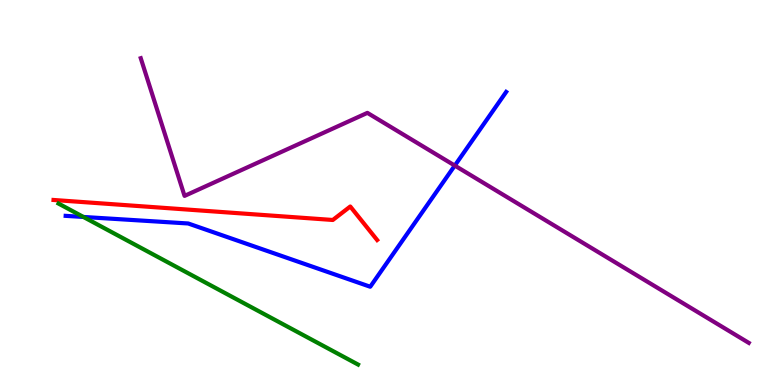[{'lines': ['blue', 'red'], 'intersections': []}, {'lines': ['green', 'red'], 'intersections': []}, {'lines': ['purple', 'red'], 'intersections': []}, {'lines': ['blue', 'green'], 'intersections': [{'x': 1.08, 'y': 4.36}]}, {'lines': ['blue', 'purple'], 'intersections': [{'x': 5.87, 'y': 5.7}]}, {'lines': ['green', 'purple'], 'intersections': []}]